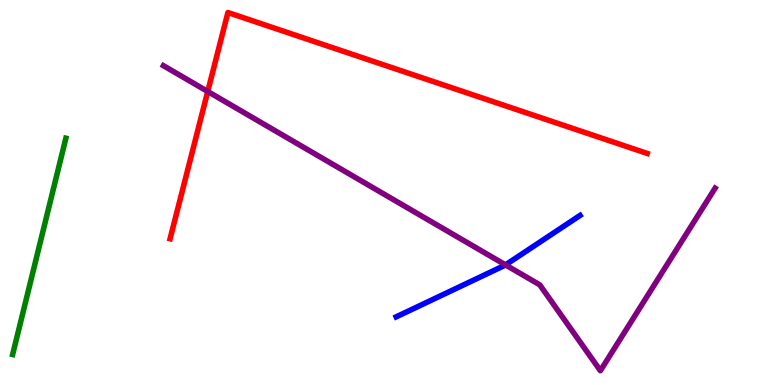[{'lines': ['blue', 'red'], 'intersections': []}, {'lines': ['green', 'red'], 'intersections': []}, {'lines': ['purple', 'red'], 'intersections': [{'x': 2.68, 'y': 7.62}]}, {'lines': ['blue', 'green'], 'intersections': []}, {'lines': ['blue', 'purple'], 'intersections': [{'x': 6.52, 'y': 3.12}]}, {'lines': ['green', 'purple'], 'intersections': []}]